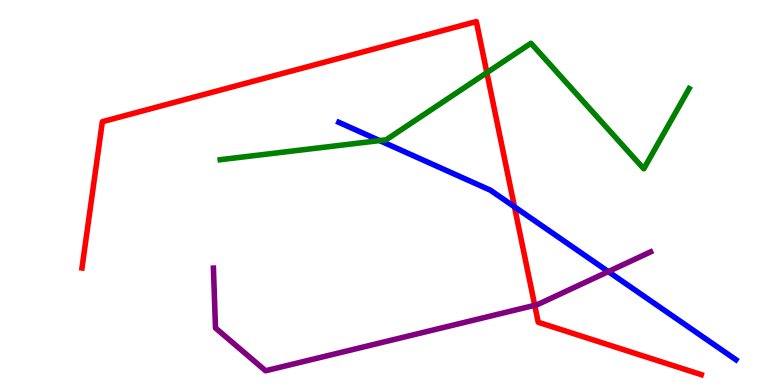[{'lines': ['blue', 'red'], 'intersections': [{'x': 6.64, 'y': 4.63}]}, {'lines': ['green', 'red'], 'intersections': [{'x': 6.28, 'y': 8.11}]}, {'lines': ['purple', 'red'], 'intersections': [{'x': 6.9, 'y': 2.07}]}, {'lines': ['blue', 'green'], 'intersections': [{'x': 4.9, 'y': 6.35}]}, {'lines': ['blue', 'purple'], 'intersections': [{'x': 7.85, 'y': 2.95}]}, {'lines': ['green', 'purple'], 'intersections': []}]